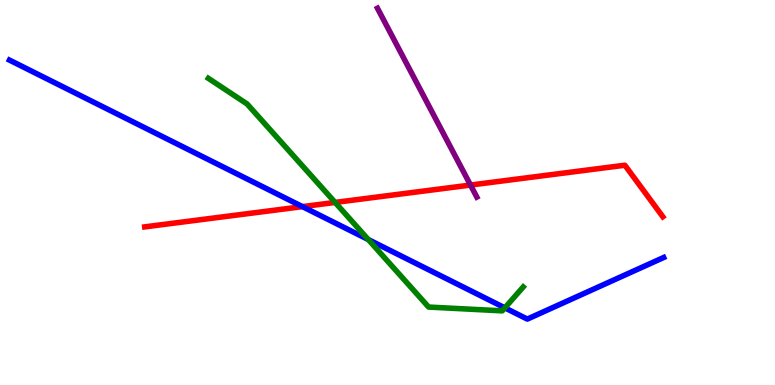[{'lines': ['blue', 'red'], 'intersections': [{'x': 3.9, 'y': 4.63}]}, {'lines': ['green', 'red'], 'intersections': [{'x': 4.32, 'y': 4.74}]}, {'lines': ['purple', 'red'], 'intersections': [{'x': 6.07, 'y': 5.19}]}, {'lines': ['blue', 'green'], 'intersections': [{'x': 4.75, 'y': 3.78}, {'x': 6.51, 'y': 2.0}]}, {'lines': ['blue', 'purple'], 'intersections': []}, {'lines': ['green', 'purple'], 'intersections': []}]